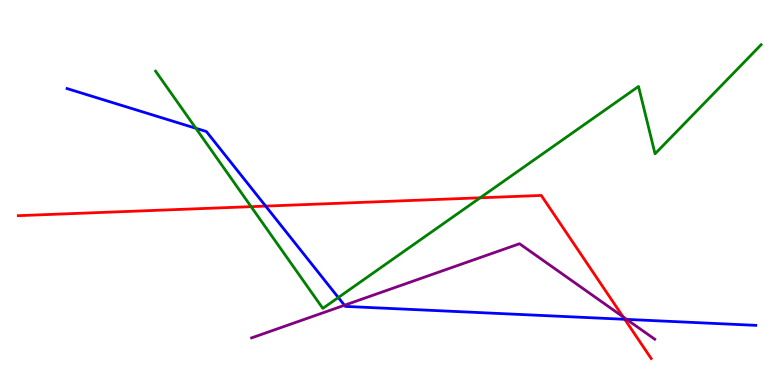[{'lines': ['blue', 'red'], 'intersections': [{'x': 3.43, 'y': 4.65}, {'x': 8.06, 'y': 1.71}]}, {'lines': ['green', 'red'], 'intersections': [{'x': 3.24, 'y': 4.63}, {'x': 6.2, 'y': 4.86}]}, {'lines': ['purple', 'red'], 'intersections': [{'x': 8.04, 'y': 1.77}]}, {'lines': ['blue', 'green'], 'intersections': [{'x': 2.53, 'y': 6.67}, {'x': 4.37, 'y': 2.27}]}, {'lines': ['blue', 'purple'], 'intersections': [{'x': 4.44, 'y': 2.07}, {'x': 8.09, 'y': 1.7}]}, {'lines': ['green', 'purple'], 'intersections': []}]